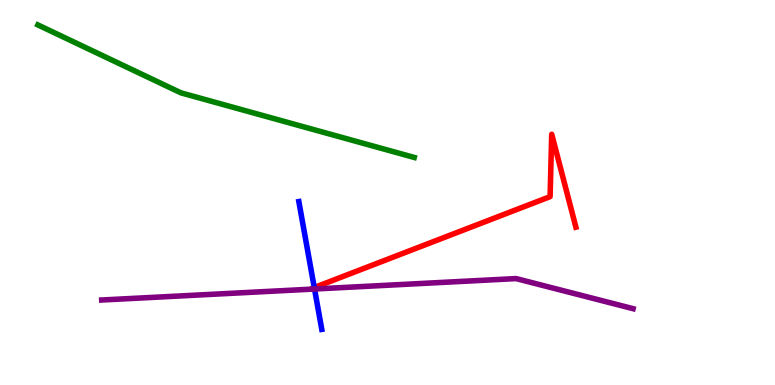[{'lines': ['blue', 'red'], 'intersections': [{'x': 4.06, 'y': 2.53}]}, {'lines': ['green', 'red'], 'intersections': []}, {'lines': ['purple', 'red'], 'intersections': []}, {'lines': ['blue', 'green'], 'intersections': []}, {'lines': ['blue', 'purple'], 'intersections': [{'x': 4.06, 'y': 2.49}]}, {'lines': ['green', 'purple'], 'intersections': []}]